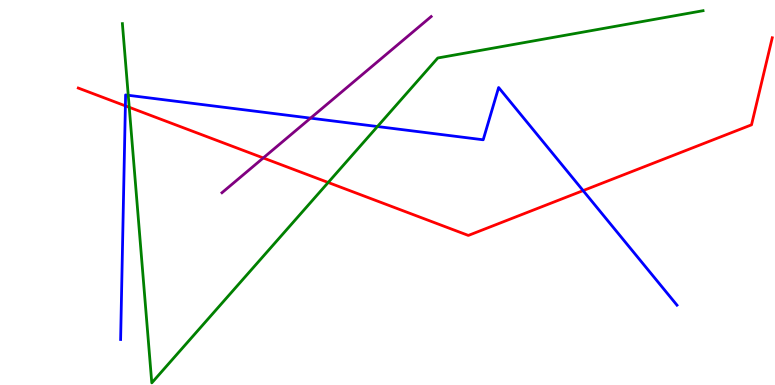[{'lines': ['blue', 'red'], 'intersections': [{'x': 1.62, 'y': 7.25}, {'x': 7.52, 'y': 5.05}]}, {'lines': ['green', 'red'], 'intersections': [{'x': 1.67, 'y': 7.21}, {'x': 4.23, 'y': 5.26}]}, {'lines': ['purple', 'red'], 'intersections': [{'x': 3.4, 'y': 5.9}]}, {'lines': ['blue', 'green'], 'intersections': [{'x': 1.65, 'y': 7.53}, {'x': 4.87, 'y': 6.71}]}, {'lines': ['blue', 'purple'], 'intersections': [{'x': 4.01, 'y': 6.93}]}, {'lines': ['green', 'purple'], 'intersections': []}]